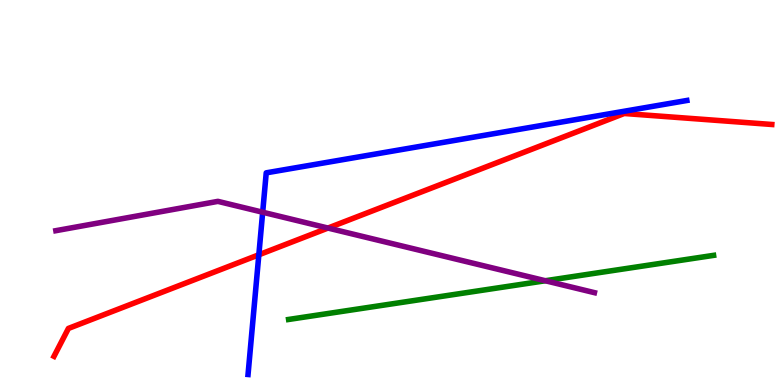[{'lines': ['blue', 'red'], 'intersections': [{'x': 3.34, 'y': 3.38}]}, {'lines': ['green', 'red'], 'intersections': []}, {'lines': ['purple', 'red'], 'intersections': [{'x': 4.23, 'y': 4.08}]}, {'lines': ['blue', 'green'], 'intersections': []}, {'lines': ['blue', 'purple'], 'intersections': [{'x': 3.39, 'y': 4.49}]}, {'lines': ['green', 'purple'], 'intersections': [{'x': 7.04, 'y': 2.71}]}]